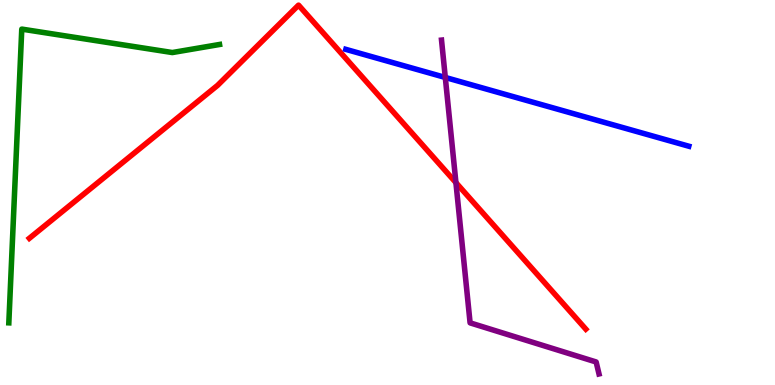[{'lines': ['blue', 'red'], 'intersections': []}, {'lines': ['green', 'red'], 'intersections': []}, {'lines': ['purple', 'red'], 'intersections': [{'x': 5.88, 'y': 5.26}]}, {'lines': ['blue', 'green'], 'intersections': []}, {'lines': ['blue', 'purple'], 'intersections': [{'x': 5.75, 'y': 7.99}]}, {'lines': ['green', 'purple'], 'intersections': []}]